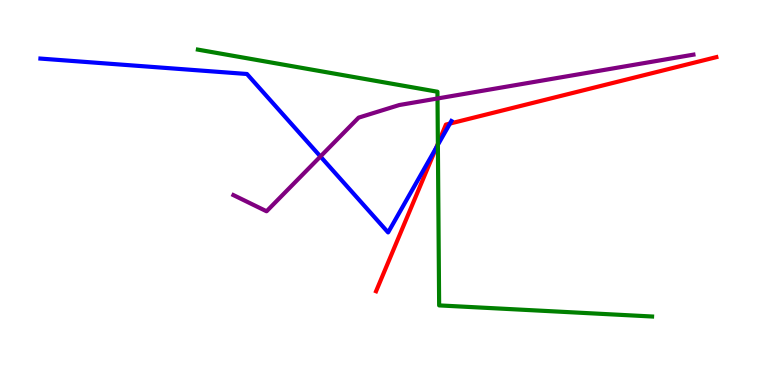[{'lines': ['blue', 'red'], 'intersections': [{'x': 5.63, 'y': 6.16}, {'x': 5.81, 'y': 6.79}]}, {'lines': ['green', 'red'], 'intersections': [{'x': 5.65, 'y': 6.27}]}, {'lines': ['purple', 'red'], 'intersections': []}, {'lines': ['blue', 'green'], 'intersections': [{'x': 5.65, 'y': 6.24}]}, {'lines': ['blue', 'purple'], 'intersections': [{'x': 4.13, 'y': 5.94}]}, {'lines': ['green', 'purple'], 'intersections': [{'x': 5.65, 'y': 7.44}]}]